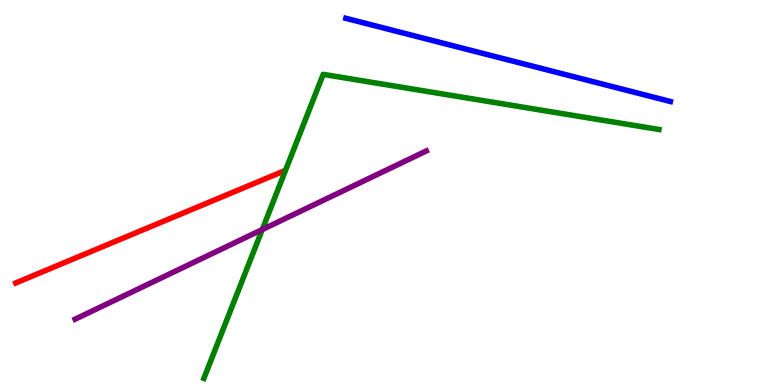[{'lines': ['blue', 'red'], 'intersections': []}, {'lines': ['green', 'red'], 'intersections': []}, {'lines': ['purple', 'red'], 'intersections': []}, {'lines': ['blue', 'green'], 'intersections': []}, {'lines': ['blue', 'purple'], 'intersections': []}, {'lines': ['green', 'purple'], 'intersections': [{'x': 3.38, 'y': 4.04}]}]